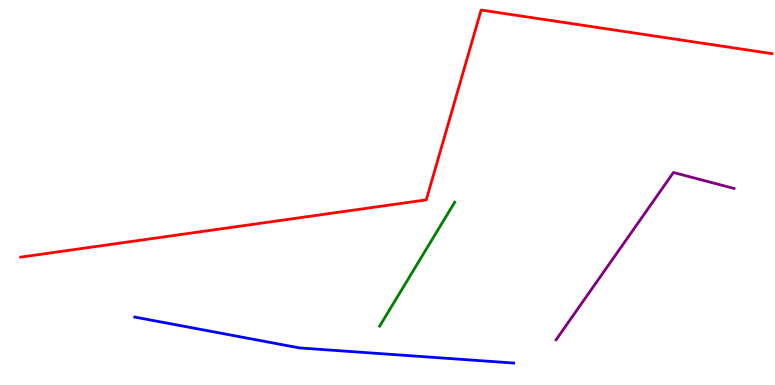[{'lines': ['blue', 'red'], 'intersections': []}, {'lines': ['green', 'red'], 'intersections': []}, {'lines': ['purple', 'red'], 'intersections': []}, {'lines': ['blue', 'green'], 'intersections': []}, {'lines': ['blue', 'purple'], 'intersections': []}, {'lines': ['green', 'purple'], 'intersections': []}]